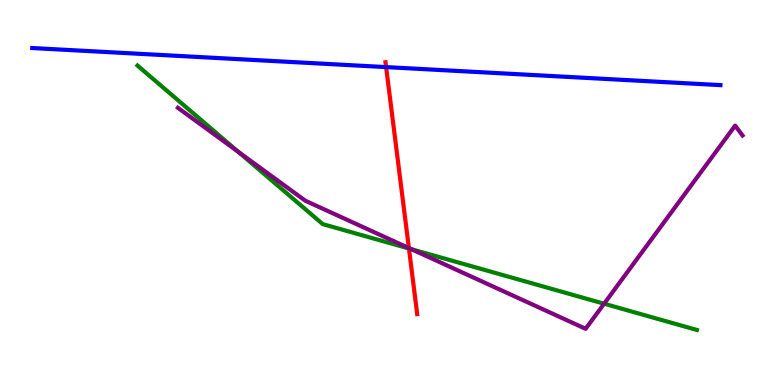[{'lines': ['blue', 'red'], 'intersections': [{'x': 4.98, 'y': 8.26}]}, {'lines': ['green', 'red'], 'intersections': [{'x': 5.28, 'y': 3.55}]}, {'lines': ['purple', 'red'], 'intersections': [{'x': 5.28, 'y': 3.56}]}, {'lines': ['blue', 'green'], 'intersections': []}, {'lines': ['blue', 'purple'], 'intersections': []}, {'lines': ['green', 'purple'], 'intersections': [{'x': 3.08, 'y': 6.06}, {'x': 5.31, 'y': 3.53}, {'x': 7.79, 'y': 2.11}]}]